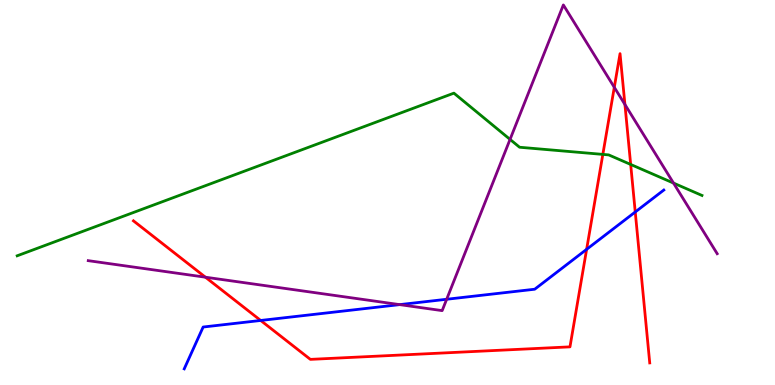[{'lines': ['blue', 'red'], 'intersections': [{'x': 3.36, 'y': 1.68}, {'x': 7.57, 'y': 3.52}, {'x': 8.2, 'y': 4.49}]}, {'lines': ['green', 'red'], 'intersections': [{'x': 7.78, 'y': 5.99}, {'x': 8.14, 'y': 5.73}]}, {'lines': ['purple', 'red'], 'intersections': [{'x': 2.65, 'y': 2.8}, {'x': 7.93, 'y': 7.73}, {'x': 8.06, 'y': 7.29}]}, {'lines': ['blue', 'green'], 'intersections': []}, {'lines': ['blue', 'purple'], 'intersections': [{'x': 5.16, 'y': 2.09}, {'x': 5.76, 'y': 2.23}]}, {'lines': ['green', 'purple'], 'intersections': [{'x': 6.58, 'y': 6.38}, {'x': 8.69, 'y': 5.24}]}]